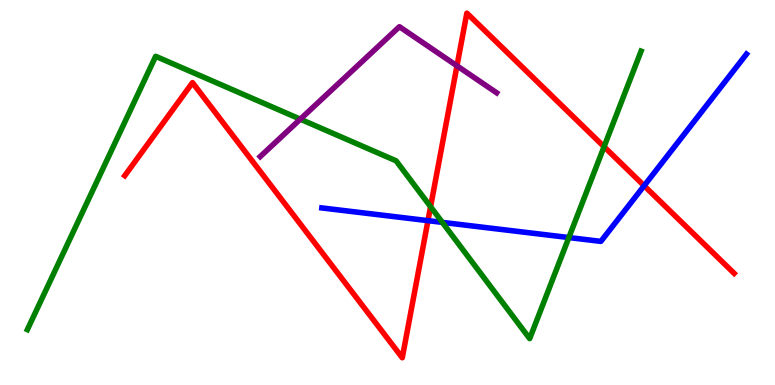[{'lines': ['blue', 'red'], 'intersections': [{'x': 5.52, 'y': 4.27}, {'x': 8.31, 'y': 5.18}]}, {'lines': ['green', 'red'], 'intersections': [{'x': 5.56, 'y': 4.63}, {'x': 7.79, 'y': 6.19}]}, {'lines': ['purple', 'red'], 'intersections': [{'x': 5.9, 'y': 8.29}]}, {'lines': ['blue', 'green'], 'intersections': [{'x': 5.71, 'y': 4.22}, {'x': 7.34, 'y': 3.83}]}, {'lines': ['blue', 'purple'], 'intersections': []}, {'lines': ['green', 'purple'], 'intersections': [{'x': 3.87, 'y': 6.9}]}]